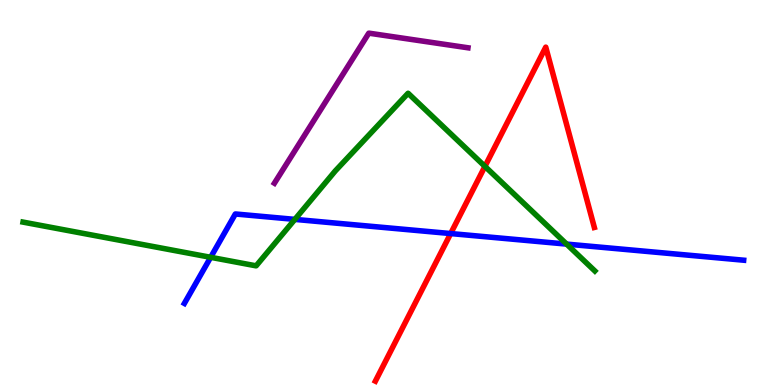[{'lines': ['blue', 'red'], 'intersections': [{'x': 5.82, 'y': 3.93}]}, {'lines': ['green', 'red'], 'intersections': [{'x': 6.26, 'y': 5.68}]}, {'lines': ['purple', 'red'], 'intersections': []}, {'lines': ['blue', 'green'], 'intersections': [{'x': 2.72, 'y': 3.32}, {'x': 3.8, 'y': 4.3}, {'x': 7.31, 'y': 3.66}]}, {'lines': ['blue', 'purple'], 'intersections': []}, {'lines': ['green', 'purple'], 'intersections': []}]